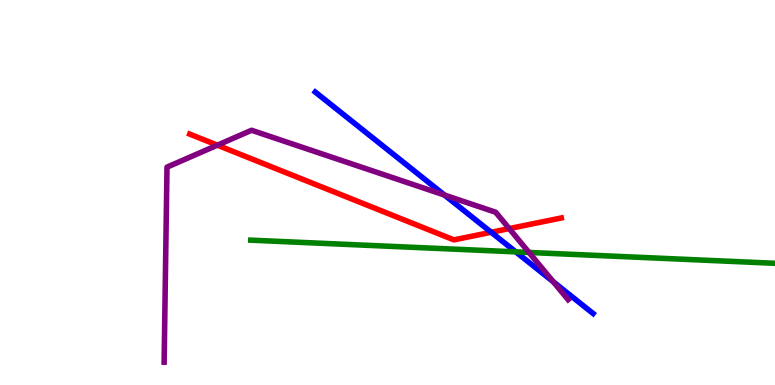[{'lines': ['blue', 'red'], 'intersections': [{'x': 6.34, 'y': 3.97}]}, {'lines': ['green', 'red'], 'intersections': []}, {'lines': ['purple', 'red'], 'intersections': [{'x': 2.8, 'y': 6.23}, {'x': 6.57, 'y': 4.06}]}, {'lines': ['blue', 'green'], 'intersections': [{'x': 6.66, 'y': 3.46}]}, {'lines': ['blue', 'purple'], 'intersections': [{'x': 5.74, 'y': 4.93}, {'x': 7.14, 'y': 2.68}]}, {'lines': ['green', 'purple'], 'intersections': [{'x': 6.83, 'y': 3.44}]}]